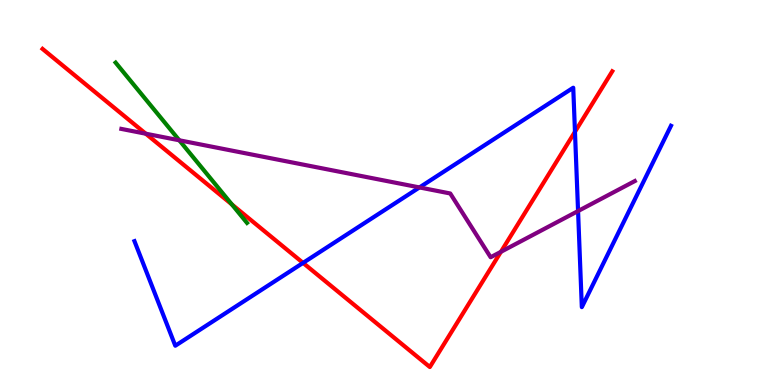[{'lines': ['blue', 'red'], 'intersections': [{'x': 3.91, 'y': 3.17}, {'x': 7.42, 'y': 6.58}]}, {'lines': ['green', 'red'], 'intersections': [{'x': 2.99, 'y': 4.69}]}, {'lines': ['purple', 'red'], 'intersections': [{'x': 1.88, 'y': 6.53}, {'x': 6.46, 'y': 3.46}]}, {'lines': ['blue', 'green'], 'intersections': []}, {'lines': ['blue', 'purple'], 'intersections': [{'x': 5.41, 'y': 5.13}, {'x': 7.46, 'y': 4.52}]}, {'lines': ['green', 'purple'], 'intersections': [{'x': 2.31, 'y': 6.36}]}]